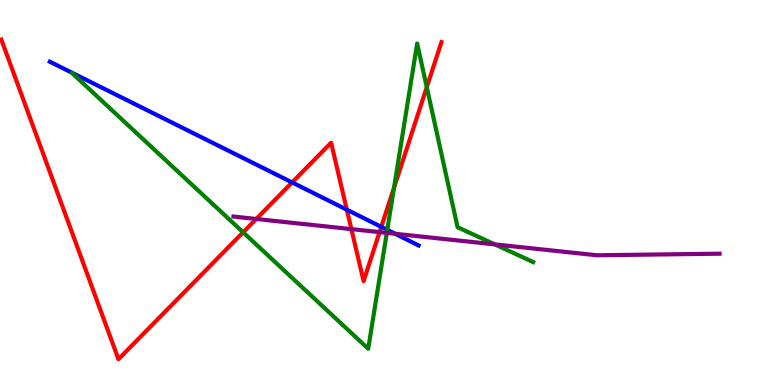[{'lines': ['blue', 'red'], 'intersections': [{'x': 3.77, 'y': 5.26}, {'x': 4.48, 'y': 4.55}, {'x': 4.92, 'y': 4.11}]}, {'lines': ['green', 'red'], 'intersections': [{'x': 3.14, 'y': 3.97}, {'x': 5.08, 'y': 5.13}, {'x': 5.51, 'y': 7.74}]}, {'lines': ['purple', 'red'], 'intersections': [{'x': 3.31, 'y': 4.31}, {'x': 4.53, 'y': 4.05}, {'x': 4.9, 'y': 3.97}]}, {'lines': ['blue', 'green'], 'intersections': [{'x': 5.0, 'y': 4.03}]}, {'lines': ['blue', 'purple'], 'intersections': [{'x': 5.1, 'y': 3.93}]}, {'lines': ['green', 'purple'], 'intersections': [{'x': 4.99, 'y': 3.95}, {'x': 6.38, 'y': 3.65}]}]